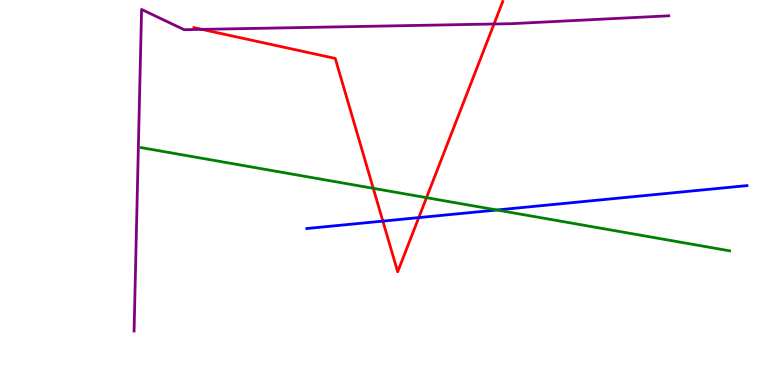[{'lines': ['blue', 'red'], 'intersections': [{'x': 4.94, 'y': 4.26}, {'x': 5.4, 'y': 4.35}]}, {'lines': ['green', 'red'], 'intersections': [{'x': 4.82, 'y': 5.11}, {'x': 5.5, 'y': 4.87}]}, {'lines': ['purple', 'red'], 'intersections': [{'x': 2.61, 'y': 9.24}, {'x': 6.37, 'y': 9.38}]}, {'lines': ['blue', 'green'], 'intersections': [{'x': 6.41, 'y': 4.55}]}, {'lines': ['blue', 'purple'], 'intersections': []}, {'lines': ['green', 'purple'], 'intersections': []}]